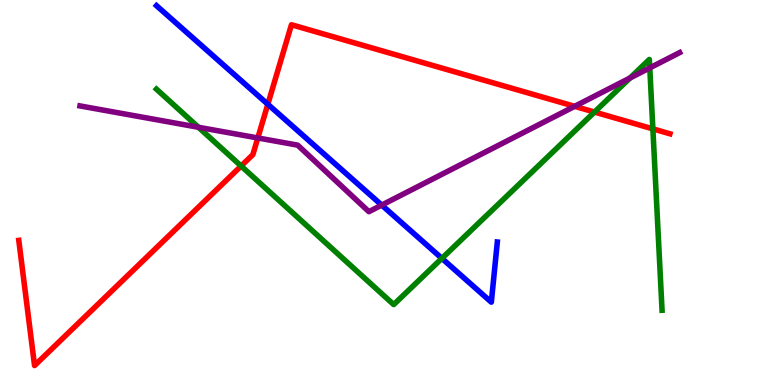[{'lines': ['blue', 'red'], 'intersections': [{'x': 3.46, 'y': 7.29}]}, {'lines': ['green', 'red'], 'intersections': [{'x': 3.11, 'y': 5.69}, {'x': 7.67, 'y': 7.09}, {'x': 8.42, 'y': 6.65}]}, {'lines': ['purple', 'red'], 'intersections': [{'x': 3.33, 'y': 6.42}, {'x': 7.41, 'y': 7.24}]}, {'lines': ['blue', 'green'], 'intersections': [{'x': 5.7, 'y': 3.29}]}, {'lines': ['blue', 'purple'], 'intersections': [{'x': 4.93, 'y': 4.67}]}, {'lines': ['green', 'purple'], 'intersections': [{'x': 2.56, 'y': 6.69}, {'x': 8.13, 'y': 7.97}, {'x': 8.38, 'y': 8.24}]}]